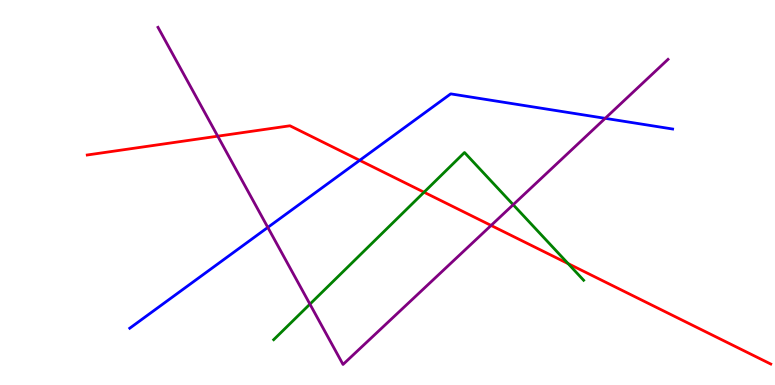[{'lines': ['blue', 'red'], 'intersections': [{'x': 4.64, 'y': 5.84}]}, {'lines': ['green', 'red'], 'intersections': [{'x': 5.47, 'y': 5.01}, {'x': 7.33, 'y': 3.15}]}, {'lines': ['purple', 'red'], 'intersections': [{'x': 2.81, 'y': 6.46}, {'x': 6.34, 'y': 4.14}]}, {'lines': ['blue', 'green'], 'intersections': []}, {'lines': ['blue', 'purple'], 'intersections': [{'x': 3.46, 'y': 4.09}, {'x': 7.81, 'y': 6.93}]}, {'lines': ['green', 'purple'], 'intersections': [{'x': 4.0, 'y': 2.1}, {'x': 6.62, 'y': 4.68}]}]